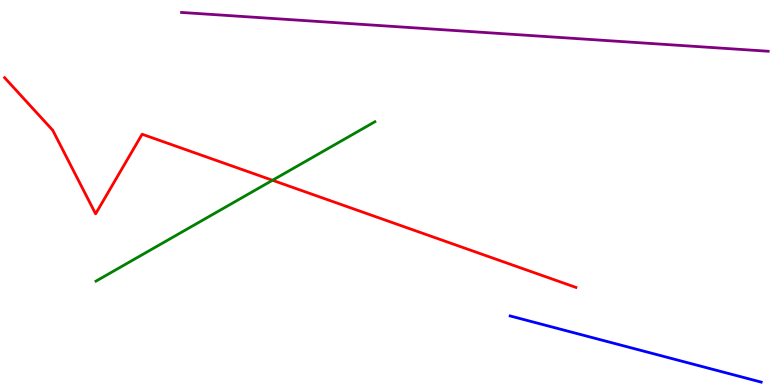[{'lines': ['blue', 'red'], 'intersections': []}, {'lines': ['green', 'red'], 'intersections': [{'x': 3.52, 'y': 5.32}]}, {'lines': ['purple', 'red'], 'intersections': []}, {'lines': ['blue', 'green'], 'intersections': []}, {'lines': ['blue', 'purple'], 'intersections': []}, {'lines': ['green', 'purple'], 'intersections': []}]